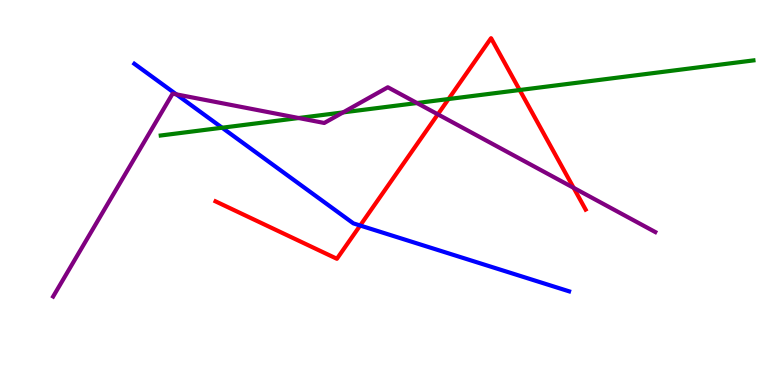[{'lines': ['blue', 'red'], 'intersections': [{'x': 4.65, 'y': 4.14}]}, {'lines': ['green', 'red'], 'intersections': [{'x': 5.79, 'y': 7.43}, {'x': 6.71, 'y': 7.66}]}, {'lines': ['purple', 'red'], 'intersections': [{'x': 5.65, 'y': 7.03}, {'x': 7.4, 'y': 5.12}]}, {'lines': ['blue', 'green'], 'intersections': [{'x': 2.87, 'y': 6.68}]}, {'lines': ['blue', 'purple'], 'intersections': [{'x': 2.28, 'y': 7.55}]}, {'lines': ['green', 'purple'], 'intersections': [{'x': 3.85, 'y': 6.93}, {'x': 4.43, 'y': 7.08}, {'x': 5.38, 'y': 7.32}]}]